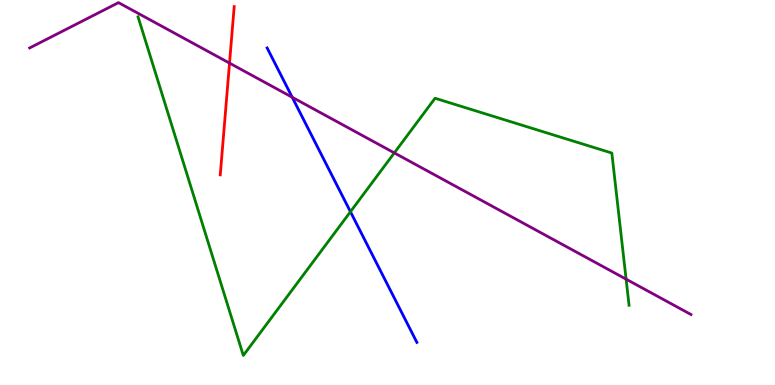[{'lines': ['blue', 'red'], 'intersections': []}, {'lines': ['green', 'red'], 'intersections': []}, {'lines': ['purple', 'red'], 'intersections': [{'x': 2.96, 'y': 8.36}]}, {'lines': ['blue', 'green'], 'intersections': [{'x': 4.52, 'y': 4.5}]}, {'lines': ['blue', 'purple'], 'intersections': [{'x': 3.77, 'y': 7.47}]}, {'lines': ['green', 'purple'], 'intersections': [{'x': 5.09, 'y': 6.03}, {'x': 8.08, 'y': 2.75}]}]